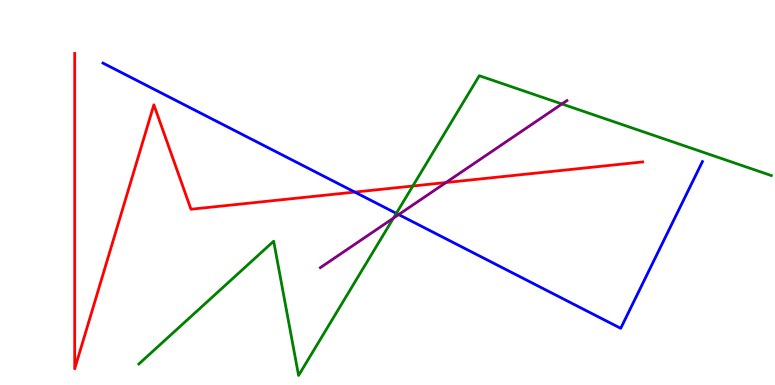[{'lines': ['blue', 'red'], 'intersections': [{'x': 4.58, 'y': 5.01}]}, {'lines': ['green', 'red'], 'intersections': [{'x': 5.33, 'y': 5.17}]}, {'lines': ['purple', 'red'], 'intersections': [{'x': 5.75, 'y': 5.26}]}, {'lines': ['blue', 'green'], 'intersections': [{'x': 5.11, 'y': 4.46}]}, {'lines': ['blue', 'purple'], 'intersections': [{'x': 5.14, 'y': 4.43}]}, {'lines': ['green', 'purple'], 'intersections': [{'x': 5.08, 'y': 4.33}, {'x': 7.25, 'y': 7.3}]}]